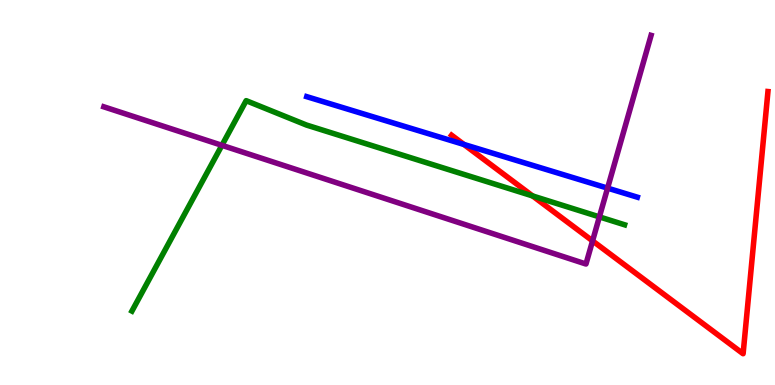[{'lines': ['blue', 'red'], 'intersections': [{'x': 5.99, 'y': 6.25}]}, {'lines': ['green', 'red'], 'intersections': [{'x': 6.87, 'y': 4.91}]}, {'lines': ['purple', 'red'], 'intersections': [{'x': 7.65, 'y': 3.74}]}, {'lines': ['blue', 'green'], 'intersections': []}, {'lines': ['blue', 'purple'], 'intersections': [{'x': 7.84, 'y': 5.11}]}, {'lines': ['green', 'purple'], 'intersections': [{'x': 2.86, 'y': 6.23}, {'x': 7.73, 'y': 4.37}]}]